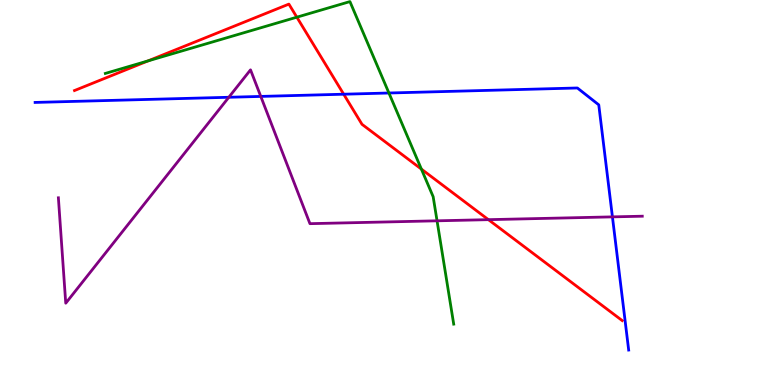[{'lines': ['blue', 'red'], 'intersections': [{'x': 4.43, 'y': 7.55}]}, {'lines': ['green', 'red'], 'intersections': [{'x': 1.91, 'y': 8.42}, {'x': 3.83, 'y': 9.55}, {'x': 5.44, 'y': 5.61}]}, {'lines': ['purple', 'red'], 'intersections': [{'x': 6.3, 'y': 4.29}]}, {'lines': ['blue', 'green'], 'intersections': [{'x': 5.02, 'y': 7.58}]}, {'lines': ['blue', 'purple'], 'intersections': [{'x': 2.95, 'y': 7.47}, {'x': 3.36, 'y': 7.5}, {'x': 7.9, 'y': 4.37}]}, {'lines': ['green', 'purple'], 'intersections': [{'x': 5.64, 'y': 4.26}]}]